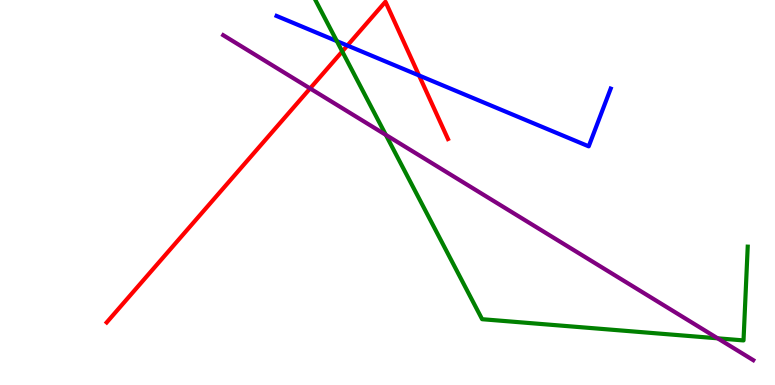[{'lines': ['blue', 'red'], 'intersections': [{'x': 4.48, 'y': 8.82}, {'x': 5.41, 'y': 8.04}]}, {'lines': ['green', 'red'], 'intersections': [{'x': 4.42, 'y': 8.66}]}, {'lines': ['purple', 'red'], 'intersections': [{'x': 4.0, 'y': 7.7}]}, {'lines': ['blue', 'green'], 'intersections': [{'x': 4.35, 'y': 8.93}]}, {'lines': ['blue', 'purple'], 'intersections': []}, {'lines': ['green', 'purple'], 'intersections': [{'x': 4.98, 'y': 6.5}, {'x': 9.26, 'y': 1.21}]}]